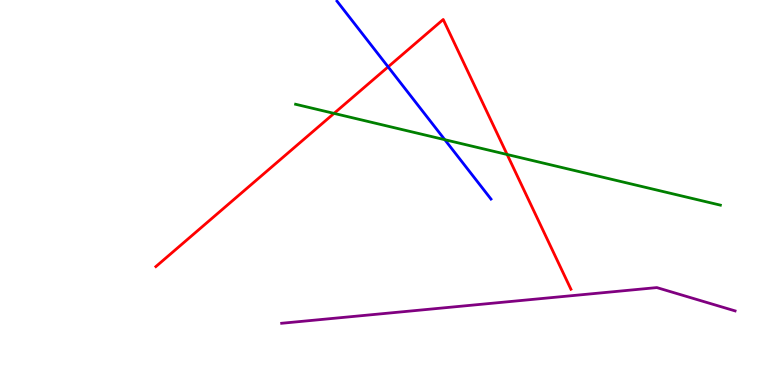[{'lines': ['blue', 'red'], 'intersections': [{'x': 5.01, 'y': 8.26}]}, {'lines': ['green', 'red'], 'intersections': [{'x': 4.31, 'y': 7.05}, {'x': 6.54, 'y': 5.99}]}, {'lines': ['purple', 'red'], 'intersections': []}, {'lines': ['blue', 'green'], 'intersections': [{'x': 5.74, 'y': 6.37}]}, {'lines': ['blue', 'purple'], 'intersections': []}, {'lines': ['green', 'purple'], 'intersections': []}]